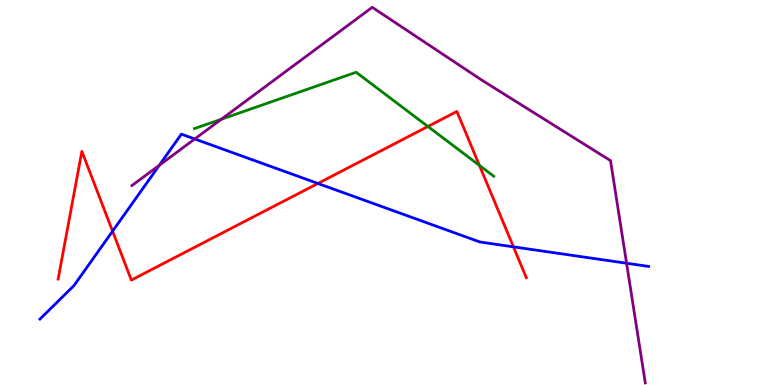[{'lines': ['blue', 'red'], 'intersections': [{'x': 1.45, 'y': 4.0}, {'x': 4.1, 'y': 5.23}, {'x': 6.63, 'y': 3.59}]}, {'lines': ['green', 'red'], 'intersections': [{'x': 5.52, 'y': 6.71}, {'x': 6.19, 'y': 5.7}]}, {'lines': ['purple', 'red'], 'intersections': []}, {'lines': ['blue', 'green'], 'intersections': []}, {'lines': ['blue', 'purple'], 'intersections': [{'x': 2.06, 'y': 5.71}, {'x': 2.51, 'y': 6.39}, {'x': 8.08, 'y': 3.16}]}, {'lines': ['green', 'purple'], 'intersections': [{'x': 2.86, 'y': 6.9}]}]